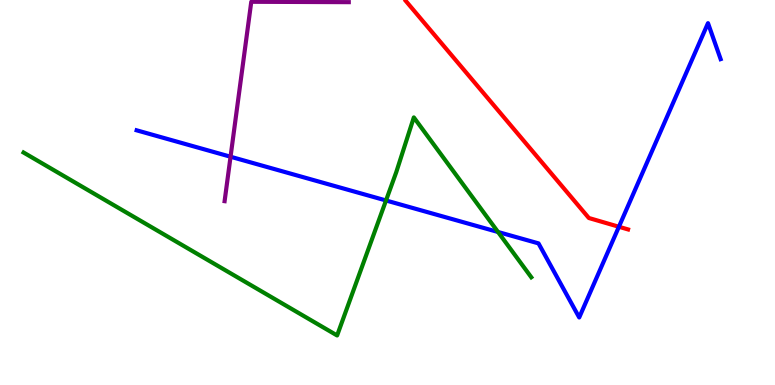[{'lines': ['blue', 'red'], 'intersections': [{'x': 7.99, 'y': 4.11}]}, {'lines': ['green', 'red'], 'intersections': []}, {'lines': ['purple', 'red'], 'intersections': []}, {'lines': ['blue', 'green'], 'intersections': [{'x': 4.98, 'y': 4.79}, {'x': 6.43, 'y': 3.97}]}, {'lines': ['blue', 'purple'], 'intersections': [{'x': 2.97, 'y': 5.93}]}, {'lines': ['green', 'purple'], 'intersections': []}]